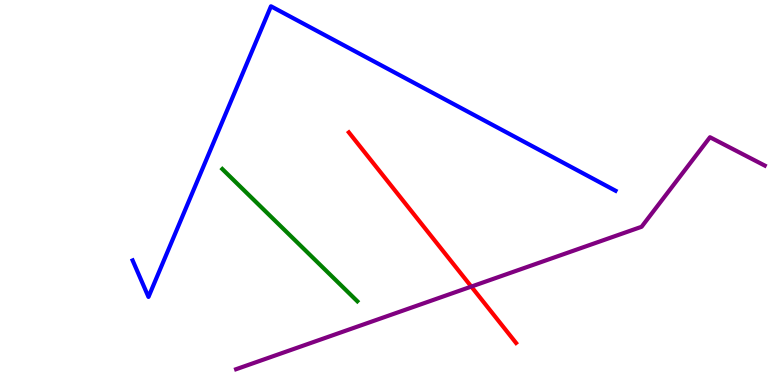[{'lines': ['blue', 'red'], 'intersections': []}, {'lines': ['green', 'red'], 'intersections': []}, {'lines': ['purple', 'red'], 'intersections': [{'x': 6.08, 'y': 2.56}]}, {'lines': ['blue', 'green'], 'intersections': []}, {'lines': ['blue', 'purple'], 'intersections': []}, {'lines': ['green', 'purple'], 'intersections': []}]